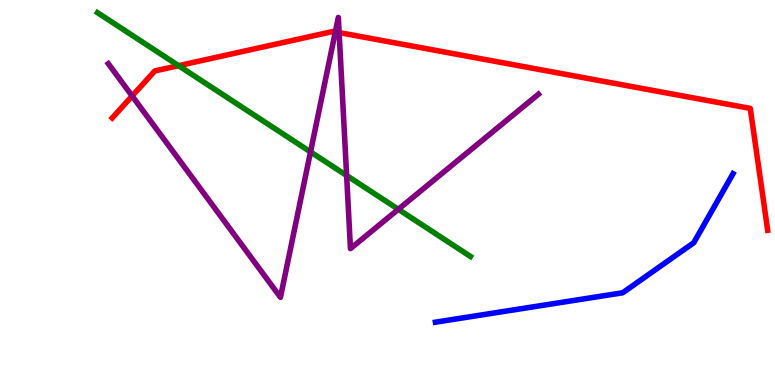[{'lines': ['blue', 'red'], 'intersections': []}, {'lines': ['green', 'red'], 'intersections': [{'x': 2.3, 'y': 8.29}]}, {'lines': ['purple', 'red'], 'intersections': [{'x': 1.7, 'y': 7.51}, {'x': 4.33, 'y': 9.17}, {'x': 4.38, 'y': 9.15}]}, {'lines': ['blue', 'green'], 'intersections': []}, {'lines': ['blue', 'purple'], 'intersections': []}, {'lines': ['green', 'purple'], 'intersections': [{'x': 4.01, 'y': 6.05}, {'x': 4.47, 'y': 5.44}, {'x': 5.14, 'y': 4.56}]}]